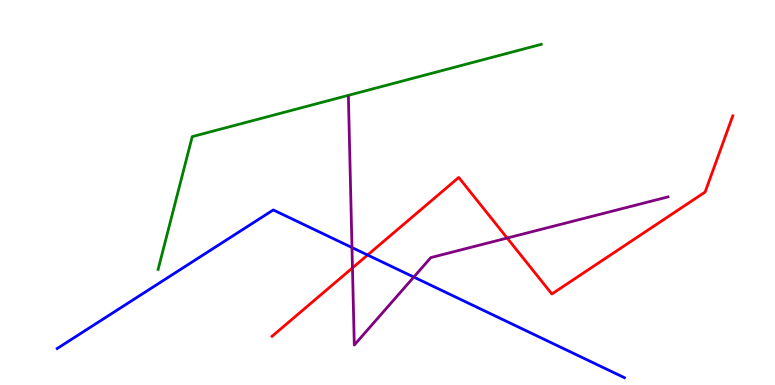[{'lines': ['blue', 'red'], 'intersections': [{'x': 4.74, 'y': 3.38}]}, {'lines': ['green', 'red'], 'intersections': []}, {'lines': ['purple', 'red'], 'intersections': [{'x': 4.55, 'y': 3.04}, {'x': 6.54, 'y': 3.82}]}, {'lines': ['blue', 'green'], 'intersections': []}, {'lines': ['blue', 'purple'], 'intersections': [{'x': 4.54, 'y': 3.57}, {'x': 5.34, 'y': 2.8}]}, {'lines': ['green', 'purple'], 'intersections': []}]